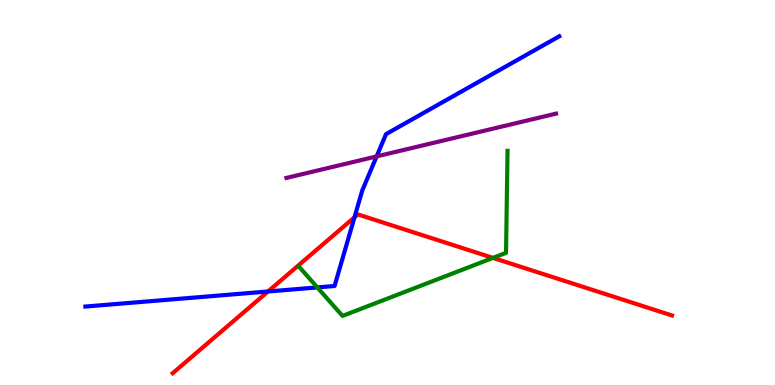[{'lines': ['blue', 'red'], 'intersections': [{'x': 3.46, 'y': 2.43}, {'x': 4.57, 'y': 4.36}]}, {'lines': ['green', 'red'], 'intersections': [{'x': 6.36, 'y': 3.3}]}, {'lines': ['purple', 'red'], 'intersections': []}, {'lines': ['blue', 'green'], 'intersections': [{'x': 4.09, 'y': 2.53}]}, {'lines': ['blue', 'purple'], 'intersections': [{'x': 4.86, 'y': 5.94}]}, {'lines': ['green', 'purple'], 'intersections': []}]